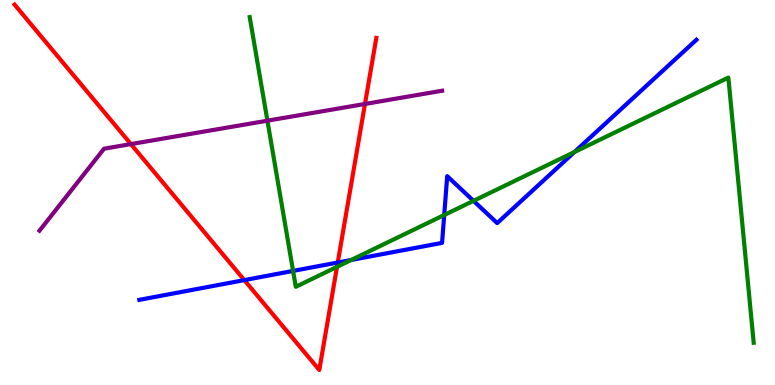[{'lines': ['blue', 'red'], 'intersections': [{'x': 3.15, 'y': 2.72}, {'x': 4.36, 'y': 3.18}]}, {'lines': ['green', 'red'], 'intersections': [{'x': 4.35, 'y': 3.07}]}, {'lines': ['purple', 'red'], 'intersections': [{'x': 1.69, 'y': 6.26}, {'x': 4.71, 'y': 7.3}]}, {'lines': ['blue', 'green'], 'intersections': [{'x': 3.78, 'y': 2.96}, {'x': 4.53, 'y': 3.25}, {'x': 5.73, 'y': 4.42}, {'x': 6.11, 'y': 4.78}, {'x': 7.41, 'y': 6.05}]}, {'lines': ['blue', 'purple'], 'intersections': []}, {'lines': ['green', 'purple'], 'intersections': [{'x': 3.45, 'y': 6.87}]}]